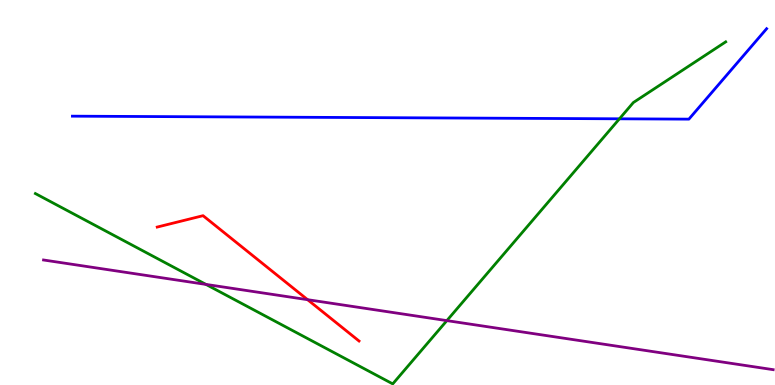[{'lines': ['blue', 'red'], 'intersections': []}, {'lines': ['green', 'red'], 'intersections': []}, {'lines': ['purple', 'red'], 'intersections': [{'x': 3.97, 'y': 2.22}]}, {'lines': ['blue', 'green'], 'intersections': [{'x': 7.99, 'y': 6.91}]}, {'lines': ['blue', 'purple'], 'intersections': []}, {'lines': ['green', 'purple'], 'intersections': [{'x': 2.66, 'y': 2.61}, {'x': 5.77, 'y': 1.67}]}]